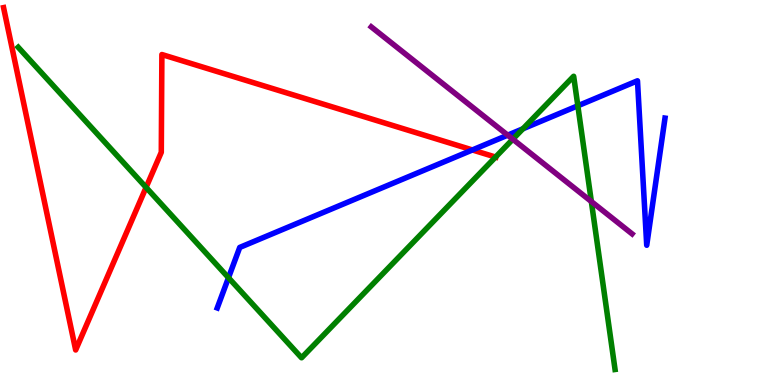[{'lines': ['blue', 'red'], 'intersections': [{'x': 6.1, 'y': 6.11}]}, {'lines': ['green', 'red'], 'intersections': [{'x': 1.88, 'y': 5.13}, {'x': 6.39, 'y': 5.92}]}, {'lines': ['purple', 'red'], 'intersections': []}, {'lines': ['blue', 'green'], 'intersections': [{'x': 2.95, 'y': 2.79}, {'x': 6.75, 'y': 6.65}, {'x': 7.46, 'y': 7.25}]}, {'lines': ['blue', 'purple'], 'intersections': [{'x': 6.55, 'y': 6.49}]}, {'lines': ['green', 'purple'], 'intersections': [{'x': 6.62, 'y': 6.38}, {'x': 7.63, 'y': 4.77}]}]